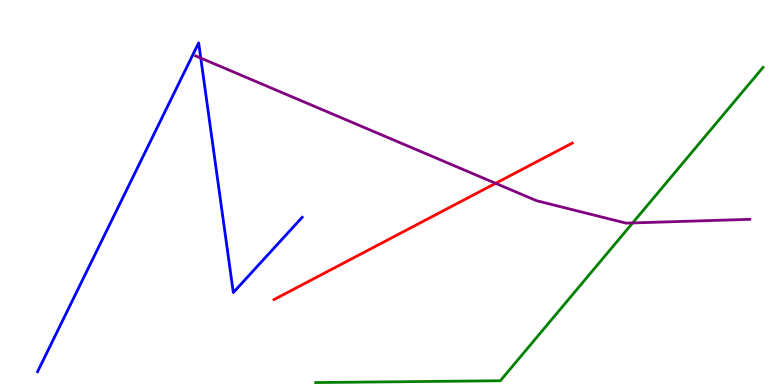[{'lines': ['blue', 'red'], 'intersections': []}, {'lines': ['green', 'red'], 'intersections': []}, {'lines': ['purple', 'red'], 'intersections': [{'x': 6.4, 'y': 5.24}]}, {'lines': ['blue', 'green'], 'intersections': []}, {'lines': ['blue', 'purple'], 'intersections': [{'x': 2.59, 'y': 8.49}]}, {'lines': ['green', 'purple'], 'intersections': [{'x': 8.16, 'y': 4.21}]}]